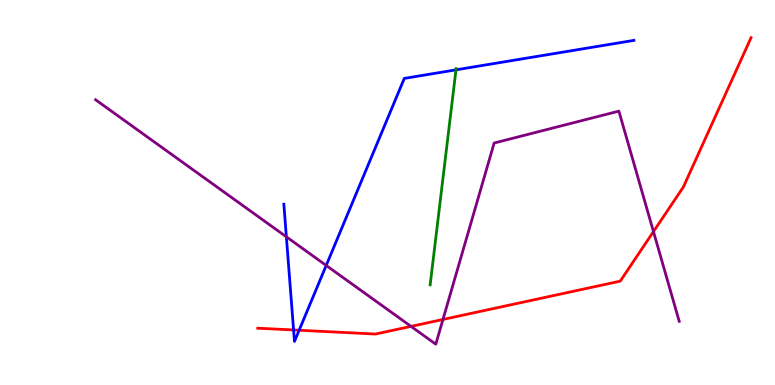[{'lines': ['blue', 'red'], 'intersections': [{'x': 3.79, 'y': 1.43}, {'x': 3.86, 'y': 1.42}]}, {'lines': ['green', 'red'], 'intersections': []}, {'lines': ['purple', 'red'], 'intersections': [{'x': 5.3, 'y': 1.52}, {'x': 5.72, 'y': 1.7}, {'x': 8.43, 'y': 3.98}]}, {'lines': ['blue', 'green'], 'intersections': [{'x': 5.88, 'y': 8.19}]}, {'lines': ['blue', 'purple'], 'intersections': [{'x': 3.7, 'y': 3.85}, {'x': 4.21, 'y': 3.11}]}, {'lines': ['green', 'purple'], 'intersections': []}]